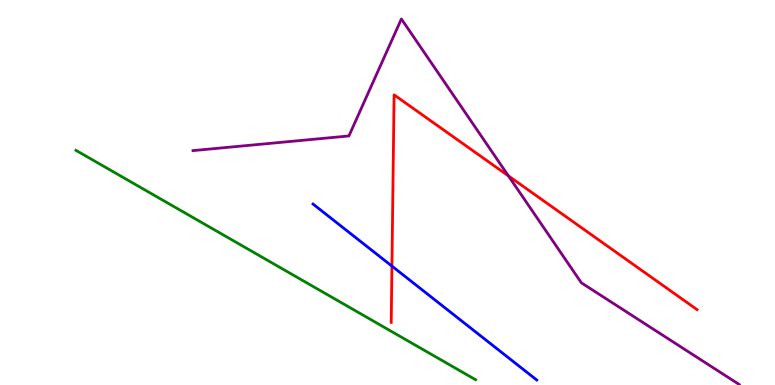[{'lines': ['blue', 'red'], 'intersections': [{'x': 5.06, 'y': 3.09}]}, {'lines': ['green', 'red'], 'intersections': []}, {'lines': ['purple', 'red'], 'intersections': [{'x': 6.56, 'y': 5.43}]}, {'lines': ['blue', 'green'], 'intersections': []}, {'lines': ['blue', 'purple'], 'intersections': []}, {'lines': ['green', 'purple'], 'intersections': []}]